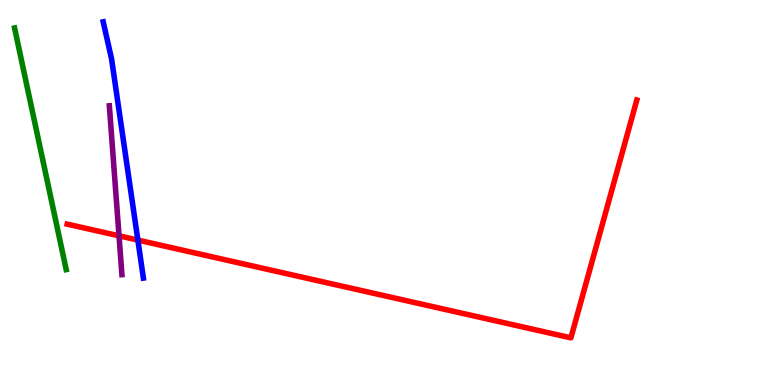[{'lines': ['blue', 'red'], 'intersections': [{'x': 1.78, 'y': 3.76}]}, {'lines': ['green', 'red'], 'intersections': []}, {'lines': ['purple', 'red'], 'intersections': [{'x': 1.54, 'y': 3.87}]}, {'lines': ['blue', 'green'], 'intersections': []}, {'lines': ['blue', 'purple'], 'intersections': []}, {'lines': ['green', 'purple'], 'intersections': []}]